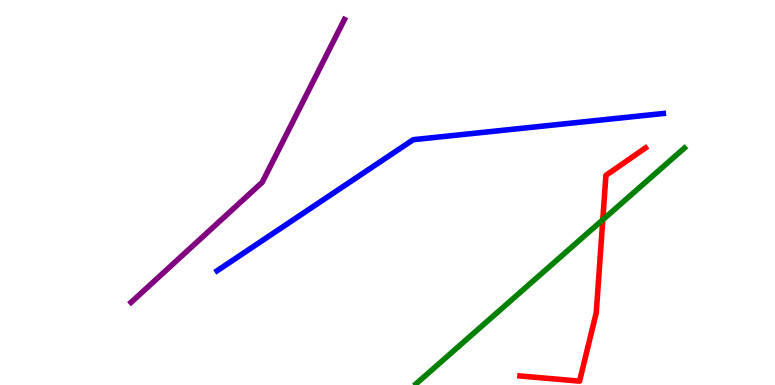[{'lines': ['blue', 'red'], 'intersections': []}, {'lines': ['green', 'red'], 'intersections': [{'x': 7.78, 'y': 4.29}]}, {'lines': ['purple', 'red'], 'intersections': []}, {'lines': ['blue', 'green'], 'intersections': []}, {'lines': ['blue', 'purple'], 'intersections': []}, {'lines': ['green', 'purple'], 'intersections': []}]